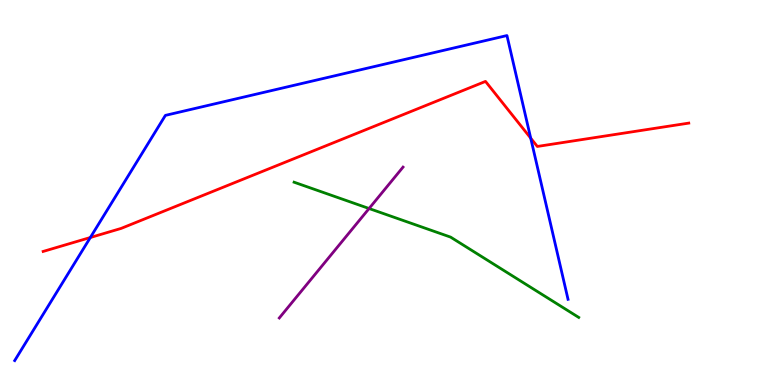[{'lines': ['blue', 'red'], 'intersections': [{'x': 1.17, 'y': 3.83}, {'x': 6.85, 'y': 6.41}]}, {'lines': ['green', 'red'], 'intersections': []}, {'lines': ['purple', 'red'], 'intersections': []}, {'lines': ['blue', 'green'], 'intersections': []}, {'lines': ['blue', 'purple'], 'intersections': []}, {'lines': ['green', 'purple'], 'intersections': [{'x': 4.76, 'y': 4.58}]}]